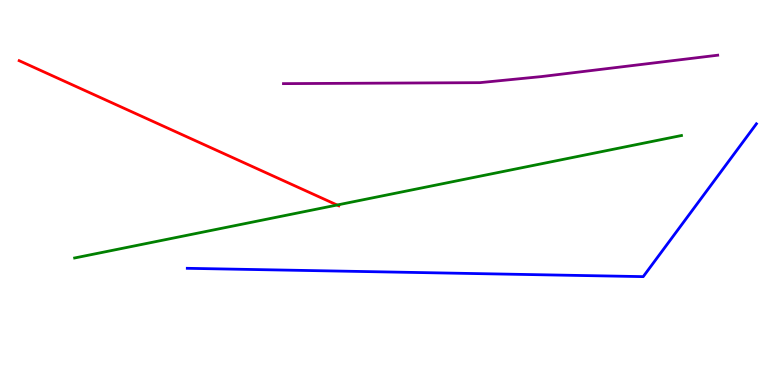[{'lines': ['blue', 'red'], 'intersections': []}, {'lines': ['green', 'red'], 'intersections': [{'x': 4.35, 'y': 4.67}]}, {'lines': ['purple', 'red'], 'intersections': []}, {'lines': ['blue', 'green'], 'intersections': []}, {'lines': ['blue', 'purple'], 'intersections': []}, {'lines': ['green', 'purple'], 'intersections': []}]